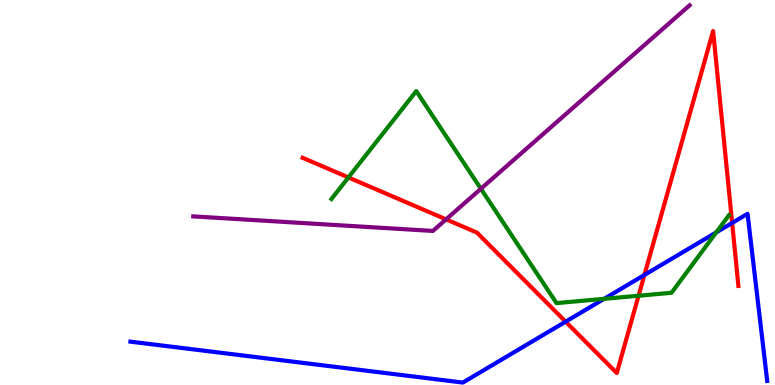[{'lines': ['blue', 'red'], 'intersections': [{'x': 7.3, 'y': 1.65}, {'x': 8.31, 'y': 2.86}, {'x': 9.45, 'y': 4.21}]}, {'lines': ['green', 'red'], 'intersections': [{'x': 4.5, 'y': 5.39}, {'x': 8.24, 'y': 2.32}]}, {'lines': ['purple', 'red'], 'intersections': [{'x': 5.76, 'y': 4.3}]}, {'lines': ['blue', 'green'], 'intersections': [{'x': 7.8, 'y': 2.24}, {'x': 9.24, 'y': 3.96}]}, {'lines': ['blue', 'purple'], 'intersections': []}, {'lines': ['green', 'purple'], 'intersections': [{'x': 6.2, 'y': 5.1}]}]